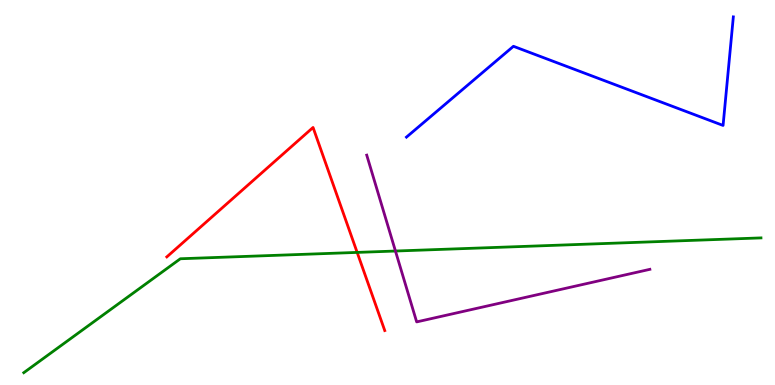[{'lines': ['blue', 'red'], 'intersections': []}, {'lines': ['green', 'red'], 'intersections': [{'x': 4.61, 'y': 3.44}]}, {'lines': ['purple', 'red'], 'intersections': []}, {'lines': ['blue', 'green'], 'intersections': []}, {'lines': ['blue', 'purple'], 'intersections': []}, {'lines': ['green', 'purple'], 'intersections': [{'x': 5.1, 'y': 3.48}]}]